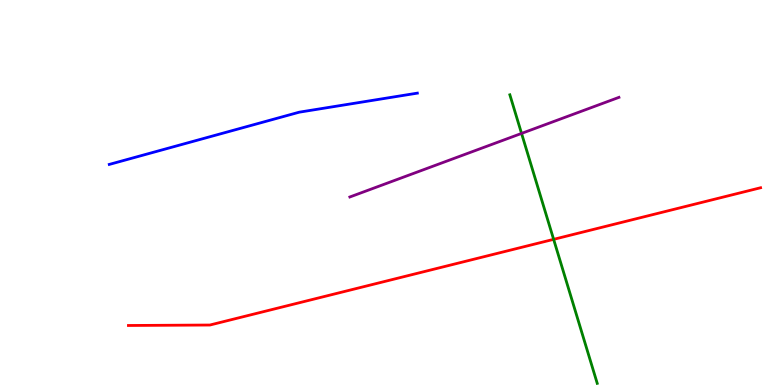[{'lines': ['blue', 'red'], 'intersections': []}, {'lines': ['green', 'red'], 'intersections': [{'x': 7.14, 'y': 3.78}]}, {'lines': ['purple', 'red'], 'intersections': []}, {'lines': ['blue', 'green'], 'intersections': []}, {'lines': ['blue', 'purple'], 'intersections': []}, {'lines': ['green', 'purple'], 'intersections': [{'x': 6.73, 'y': 6.53}]}]